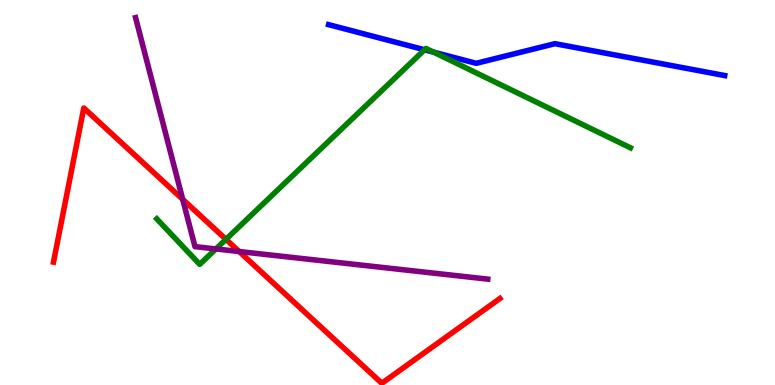[{'lines': ['blue', 'red'], 'intersections': []}, {'lines': ['green', 'red'], 'intersections': [{'x': 2.92, 'y': 3.78}]}, {'lines': ['purple', 'red'], 'intersections': [{'x': 2.36, 'y': 4.82}, {'x': 3.09, 'y': 3.47}]}, {'lines': ['blue', 'green'], 'intersections': [{'x': 5.48, 'y': 8.71}, {'x': 5.59, 'y': 8.65}]}, {'lines': ['blue', 'purple'], 'intersections': []}, {'lines': ['green', 'purple'], 'intersections': [{'x': 2.79, 'y': 3.53}]}]